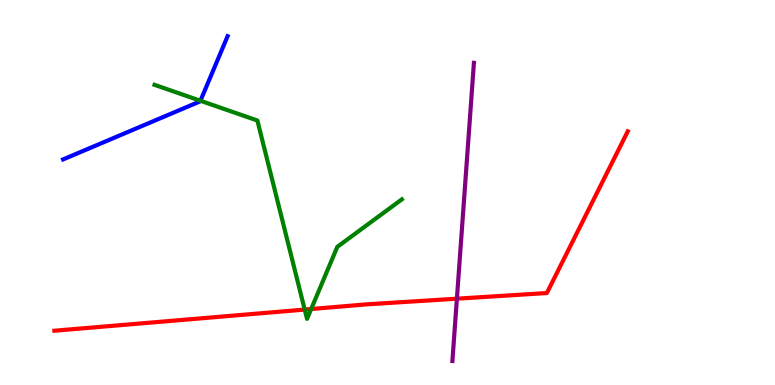[{'lines': ['blue', 'red'], 'intersections': []}, {'lines': ['green', 'red'], 'intersections': [{'x': 3.93, 'y': 1.96}, {'x': 4.02, 'y': 1.97}]}, {'lines': ['purple', 'red'], 'intersections': [{'x': 5.9, 'y': 2.24}]}, {'lines': ['blue', 'green'], 'intersections': [{'x': 2.59, 'y': 7.38}]}, {'lines': ['blue', 'purple'], 'intersections': []}, {'lines': ['green', 'purple'], 'intersections': []}]